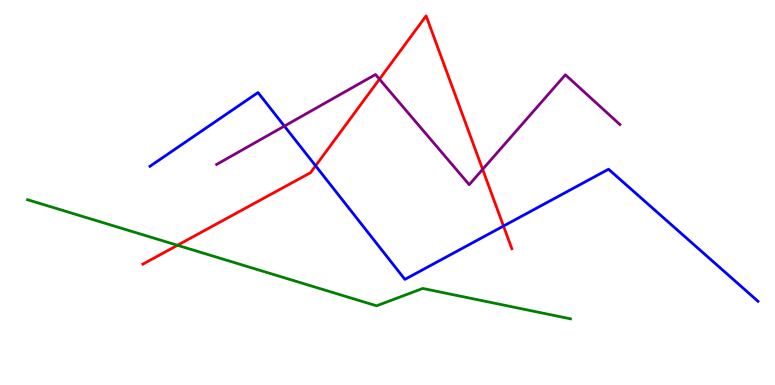[{'lines': ['blue', 'red'], 'intersections': [{'x': 4.07, 'y': 5.69}, {'x': 6.5, 'y': 4.13}]}, {'lines': ['green', 'red'], 'intersections': [{'x': 2.29, 'y': 3.63}]}, {'lines': ['purple', 'red'], 'intersections': [{'x': 4.9, 'y': 7.94}, {'x': 6.23, 'y': 5.6}]}, {'lines': ['blue', 'green'], 'intersections': []}, {'lines': ['blue', 'purple'], 'intersections': [{'x': 3.67, 'y': 6.72}]}, {'lines': ['green', 'purple'], 'intersections': []}]